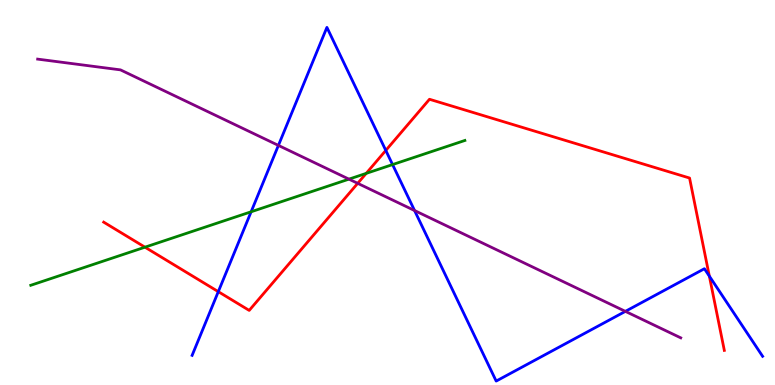[{'lines': ['blue', 'red'], 'intersections': [{'x': 2.82, 'y': 2.42}, {'x': 4.98, 'y': 6.09}, {'x': 9.15, 'y': 2.83}]}, {'lines': ['green', 'red'], 'intersections': [{'x': 1.87, 'y': 3.58}, {'x': 4.73, 'y': 5.5}]}, {'lines': ['purple', 'red'], 'intersections': [{'x': 4.62, 'y': 5.24}]}, {'lines': ['blue', 'green'], 'intersections': [{'x': 3.24, 'y': 4.5}, {'x': 5.07, 'y': 5.73}]}, {'lines': ['blue', 'purple'], 'intersections': [{'x': 3.59, 'y': 6.22}, {'x': 5.35, 'y': 4.53}, {'x': 8.07, 'y': 1.91}]}, {'lines': ['green', 'purple'], 'intersections': [{'x': 4.5, 'y': 5.35}]}]